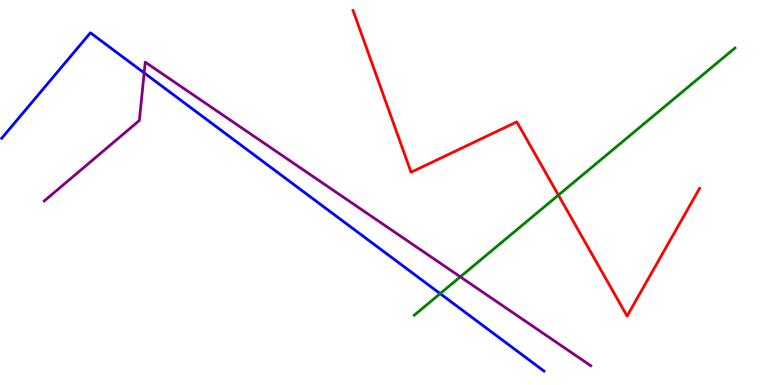[{'lines': ['blue', 'red'], 'intersections': []}, {'lines': ['green', 'red'], 'intersections': [{'x': 7.21, 'y': 4.93}]}, {'lines': ['purple', 'red'], 'intersections': []}, {'lines': ['blue', 'green'], 'intersections': [{'x': 5.68, 'y': 2.37}]}, {'lines': ['blue', 'purple'], 'intersections': [{'x': 1.86, 'y': 8.11}]}, {'lines': ['green', 'purple'], 'intersections': [{'x': 5.94, 'y': 2.81}]}]